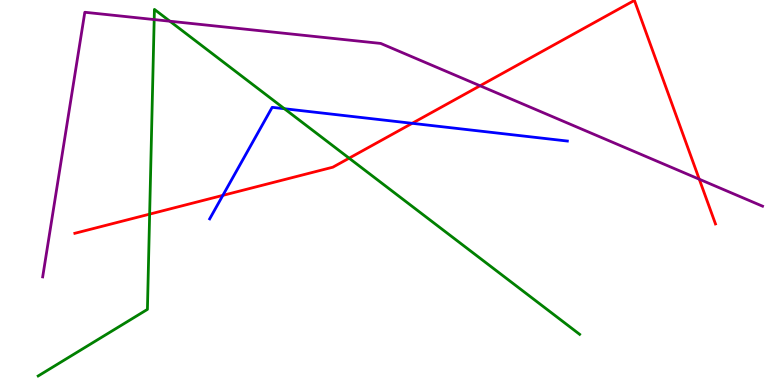[{'lines': ['blue', 'red'], 'intersections': [{'x': 2.88, 'y': 4.93}, {'x': 5.32, 'y': 6.8}]}, {'lines': ['green', 'red'], 'intersections': [{'x': 1.93, 'y': 4.44}, {'x': 4.5, 'y': 5.89}]}, {'lines': ['purple', 'red'], 'intersections': [{'x': 6.19, 'y': 7.77}, {'x': 9.02, 'y': 5.35}]}, {'lines': ['blue', 'green'], 'intersections': [{'x': 3.67, 'y': 7.18}]}, {'lines': ['blue', 'purple'], 'intersections': []}, {'lines': ['green', 'purple'], 'intersections': [{'x': 1.99, 'y': 9.49}, {'x': 2.19, 'y': 9.45}]}]